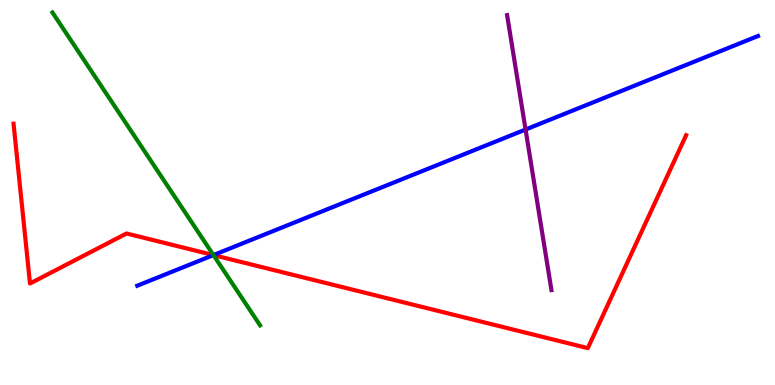[{'lines': ['blue', 'red'], 'intersections': [{'x': 2.75, 'y': 3.37}]}, {'lines': ['green', 'red'], 'intersections': [{'x': 2.75, 'y': 3.37}]}, {'lines': ['purple', 'red'], 'intersections': []}, {'lines': ['blue', 'green'], 'intersections': [{'x': 2.75, 'y': 3.37}]}, {'lines': ['blue', 'purple'], 'intersections': [{'x': 6.78, 'y': 6.64}]}, {'lines': ['green', 'purple'], 'intersections': []}]